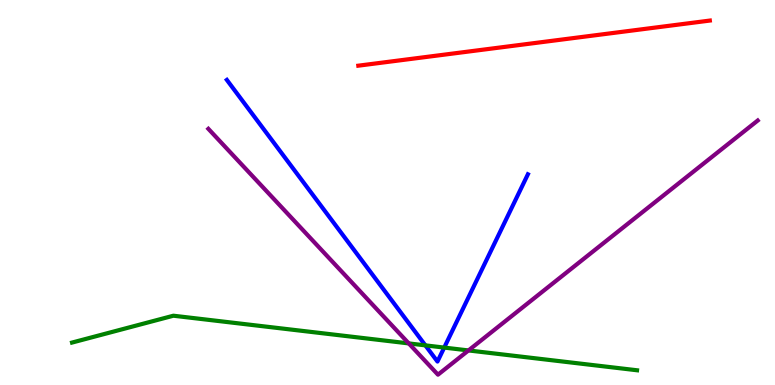[{'lines': ['blue', 'red'], 'intersections': []}, {'lines': ['green', 'red'], 'intersections': []}, {'lines': ['purple', 'red'], 'intersections': []}, {'lines': ['blue', 'green'], 'intersections': [{'x': 5.49, 'y': 1.03}, {'x': 5.73, 'y': 0.972}]}, {'lines': ['blue', 'purple'], 'intersections': []}, {'lines': ['green', 'purple'], 'intersections': [{'x': 5.27, 'y': 1.08}, {'x': 6.04, 'y': 0.898}]}]